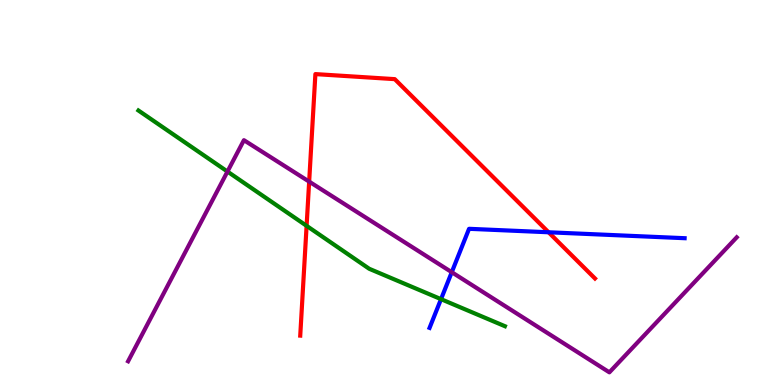[{'lines': ['blue', 'red'], 'intersections': [{'x': 7.08, 'y': 3.97}]}, {'lines': ['green', 'red'], 'intersections': [{'x': 3.96, 'y': 4.13}]}, {'lines': ['purple', 'red'], 'intersections': [{'x': 3.99, 'y': 5.28}]}, {'lines': ['blue', 'green'], 'intersections': [{'x': 5.69, 'y': 2.23}]}, {'lines': ['blue', 'purple'], 'intersections': [{'x': 5.83, 'y': 2.93}]}, {'lines': ['green', 'purple'], 'intersections': [{'x': 2.94, 'y': 5.54}]}]